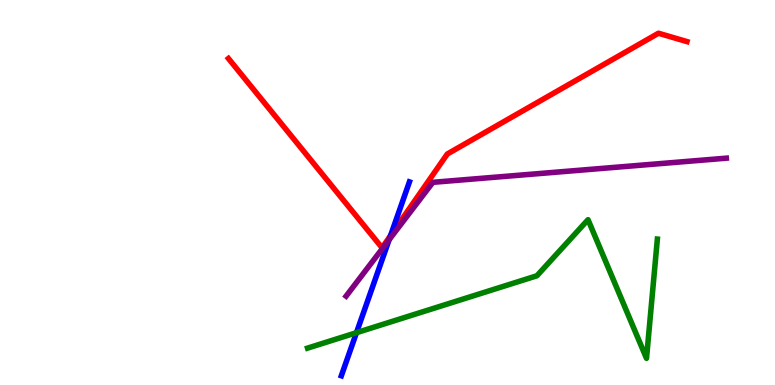[{'lines': ['blue', 'red'], 'intersections': [{'x': 5.04, 'y': 3.88}]}, {'lines': ['green', 'red'], 'intersections': []}, {'lines': ['purple', 'red'], 'intersections': []}, {'lines': ['blue', 'green'], 'intersections': [{'x': 4.6, 'y': 1.36}]}, {'lines': ['blue', 'purple'], 'intersections': [{'x': 5.02, 'y': 3.77}]}, {'lines': ['green', 'purple'], 'intersections': []}]